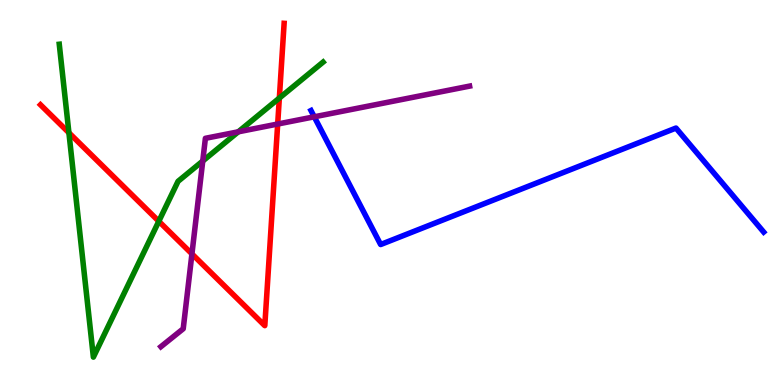[{'lines': ['blue', 'red'], 'intersections': []}, {'lines': ['green', 'red'], 'intersections': [{'x': 0.889, 'y': 6.55}, {'x': 2.05, 'y': 4.25}, {'x': 3.6, 'y': 7.45}]}, {'lines': ['purple', 'red'], 'intersections': [{'x': 2.48, 'y': 3.41}, {'x': 3.58, 'y': 6.78}]}, {'lines': ['blue', 'green'], 'intersections': []}, {'lines': ['blue', 'purple'], 'intersections': [{'x': 4.05, 'y': 6.97}]}, {'lines': ['green', 'purple'], 'intersections': [{'x': 2.62, 'y': 5.82}, {'x': 3.07, 'y': 6.58}]}]